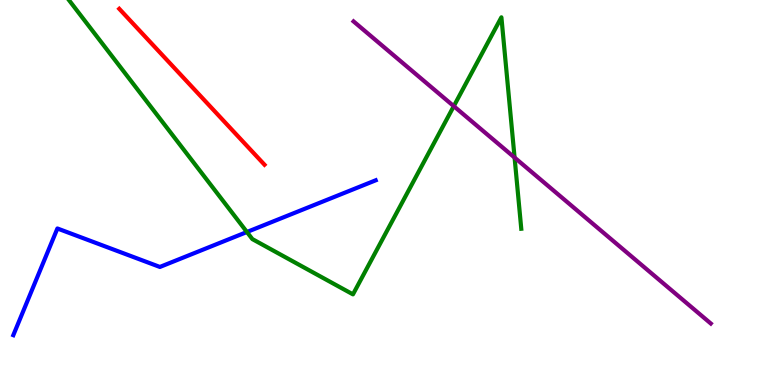[{'lines': ['blue', 'red'], 'intersections': []}, {'lines': ['green', 'red'], 'intersections': []}, {'lines': ['purple', 'red'], 'intersections': []}, {'lines': ['blue', 'green'], 'intersections': [{'x': 3.19, 'y': 3.97}]}, {'lines': ['blue', 'purple'], 'intersections': []}, {'lines': ['green', 'purple'], 'intersections': [{'x': 5.86, 'y': 7.24}, {'x': 6.64, 'y': 5.91}]}]